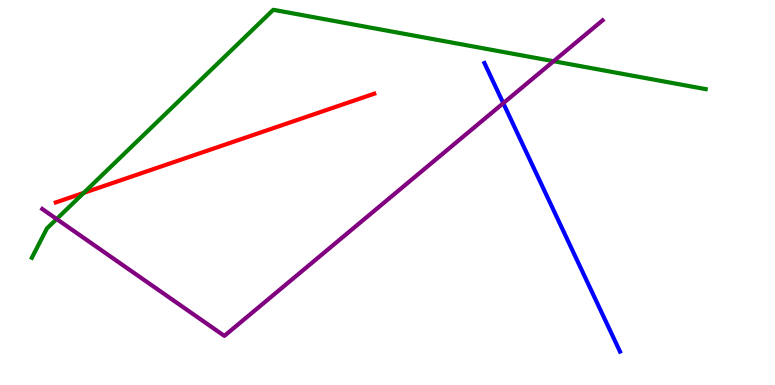[{'lines': ['blue', 'red'], 'intersections': []}, {'lines': ['green', 'red'], 'intersections': [{'x': 1.08, 'y': 4.99}]}, {'lines': ['purple', 'red'], 'intersections': []}, {'lines': ['blue', 'green'], 'intersections': []}, {'lines': ['blue', 'purple'], 'intersections': [{'x': 6.49, 'y': 7.32}]}, {'lines': ['green', 'purple'], 'intersections': [{'x': 0.731, 'y': 4.31}, {'x': 7.14, 'y': 8.41}]}]